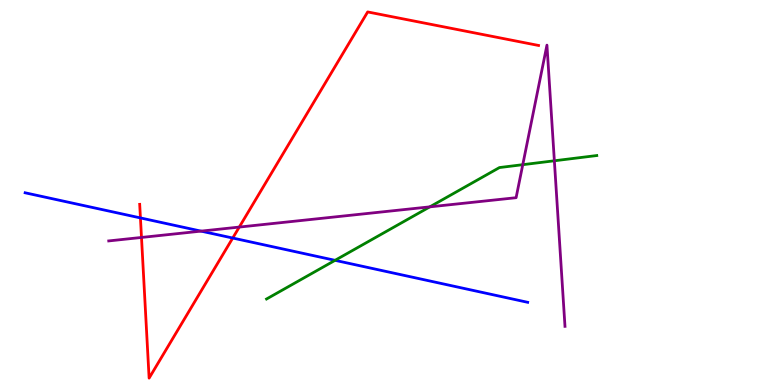[{'lines': ['blue', 'red'], 'intersections': [{'x': 1.81, 'y': 4.34}, {'x': 3.0, 'y': 3.82}]}, {'lines': ['green', 'red'], 'intersections': []}, {'lines': ['purple', 'red'], 'intersections': [{'x': 1.83, 'y': 3.83}, {'x': 3.09, 'y': 4.1}]}, {'lines': ['blue', 'green'], 'intersections': [{'x': 4.32, 'y': 3.24}]}, {'lines': ['blue', 'purple'], 'intersections': [{'x': 2.59, 'y': 4.0}]}, {'lines': ['green', 'purple'], 'intersections': [{'x': 5.55, 'y': 4.63}, {'x': 6.75, 'y': 5.72}, {'x': 7.15, 'y': 5.82}]}]